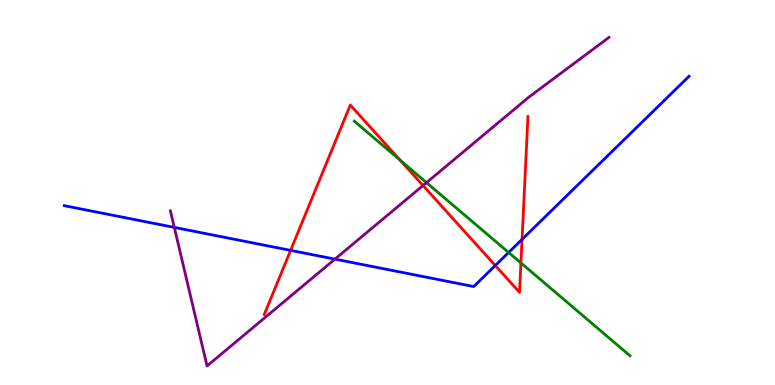[{'lines': ['blue', 'red'], 'intersections': [{'x': 3.75, 'y': 3.5}, {'x': 6.39, 'y': 3.1}, {'x': 6.74, 'y': 3.78}]}, {'lines': ['green', 'red'], 'intersections': [{'x': 5.16, 'y': 5.84}, {'x': 6.72, 'y': 3.17}]}, {'lines': ['purple', 'red'], 'intersections': [{'x': 5.46, 'y': 5.18}]}, {'lines': ['blue', 'green'], 'intersections': [{'x': 6.56, 'y': 3.44}]}, {'lines': ['blue', 'purple'], 'intersections': [{'x': 2.25, 'y': 4.09}, {'x': 4.32, 'y': 3.27}]}, {'lines': ['green', 'purple'], 'intersections': [{'x': 5.5, 'y': 5.26}]}]